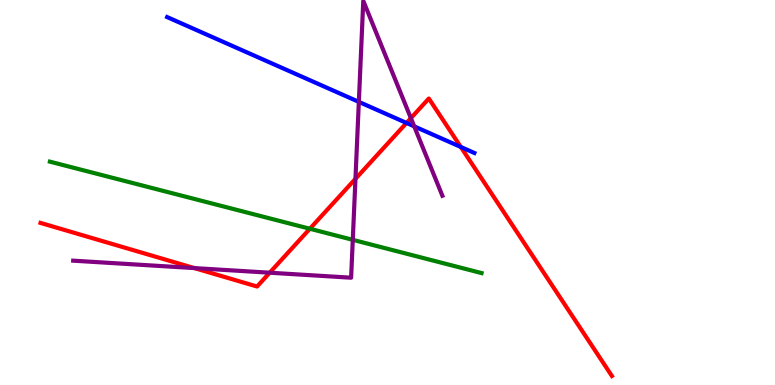[{'lines': ['blue', 'red'], 'intersections': [{'x': 5.25, 'y': 6.81}, {'x': 5.95, 'y': 6.18}]}, {'lines': ['green', 'red'], 'intersections': [{'x': 4.0, 'y': 4.06}]}, {'lines': ['purple', 'red'], 'intersections': [{'x': 2.51, 'y': 3.04}, {'x': 3.48, 'y': 2.92}, {'x': 4.59, 'y': 5.36}, {'x': 5.3, 'y': 6.93}]}, {'lines': ['blue', 'green'], 'intersections': []}, {'lines': ['blue', 'purple'], 'intersections': [{'x': 4.63, 'y': 7.35}, {'x': 5.34, 'y': 6.72}]}, {'lines': ['green', 'purple'], 'intersections': [{'x': 4.55, 'y': 3.77}]}]